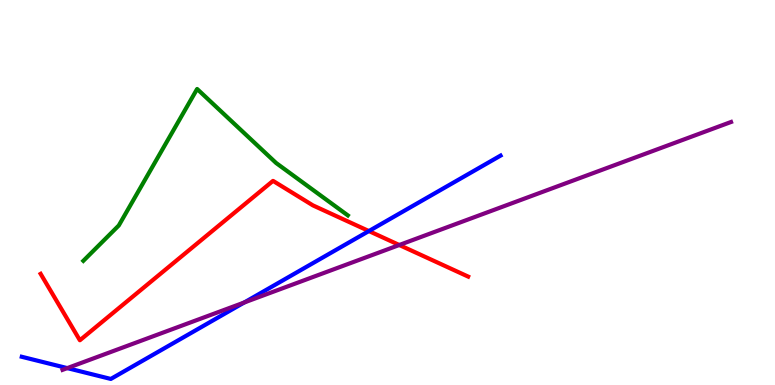[{'lines': ['blue', 'red'], 'intersections': [{'x': 4.76, 'y': 4.0}]}, {'lines': ['green', 'red'], 'intersections': []}, {'lines': ['purple', 'red'], 'intersections': [{'x': 5.15, 'y': 3.64}]}, {'lines': ['blue', 'green'], 'intersections': []}, {'lines': ['blue', 'purple'], 'intersections': [{'x': 0.868, 'y': 0.439}, {'x': 3.15, 'y': 2.14}]}, {'lines': ['green', 'purple'], 'intersections': []}]